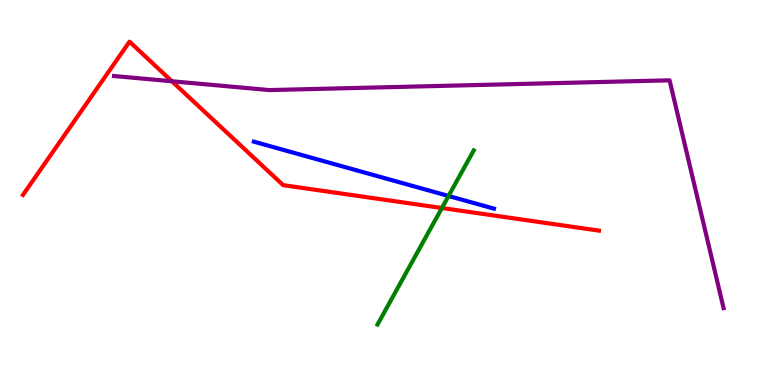[{'lines': ['blue', 'red'], 'intersections': []}, {'lines': ['green', 'red'], 'intersections': [{'x': 5.7, 'y': 4.6}]}, {'lines': ['purple', 'red'], 'intersections': [{'x': 2.22, 'y': 7.89}]}, {'lines': ['blue', 'green'], 'intersections': [{'x': 5.79, 'y': 4.91}]}, {'lines': ['blue', 'purple'], 'intersections': []}, {'lines': ['green', 'purple'], 'intersections': []}]